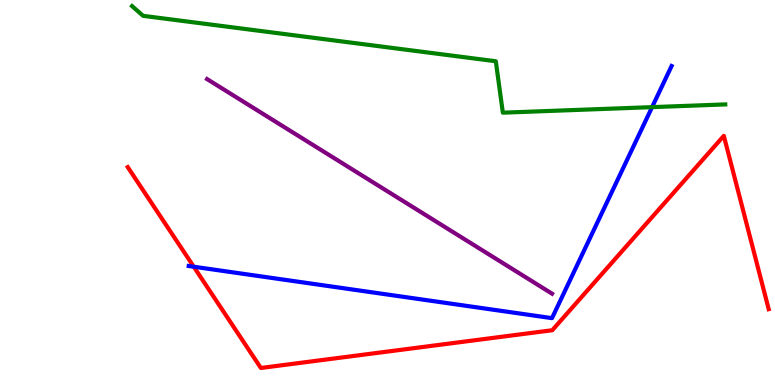[{'lines': ['blue', 'red'], 'intersections': [{'x': 2.5, 'y': 3.07}]}, {'lines': ['green', 'red'], 'intersections': []}, {'lines': ['purple', 'red'], 'intersections': []}, {'lines': ['blue', 'green'], 'intersections': [{'x': 8.41, 'y': 7.22}]}, {'lines': ['blue', 'purple'], 'intersections': []}, {'lines': ['green', 'purple'], 'intersections': []}]